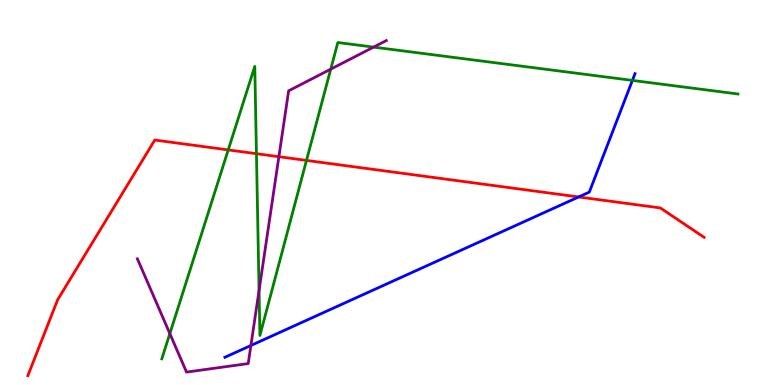[{'lines': ['blue', 'red'], 'intersections': [{'x': 7.47, 'y': 4.88}]}, {'lines': ['green', 'red'], 'intersections': [{'x': 2.94, 'y': 6.11}, {'x': 3.31, 'y': 6.01}, {'x': 3.95, 'y': 5.83}]}, {'lines': ['purple', 'red'], 'intersections': [{'x': 3.6, 'y': 5.93}]}, {'lines': ['blue', 'green'], 'intersections': [{'x': 8.16, 'y': 7.91}]}, {'lines': ['blue', 'purple'], 'intersections': [{'x': 3.24, 'y': 1.03}]}, {'lines': ['green', 'purple'], 'intersections': [{'x': 2.19, 'y': 1.33}, {'x': 3.34, 'y': 2.46}, {'x': 4.27, 'y': 8.2}, {'x': 4.82, 'y': 8.78}]}]